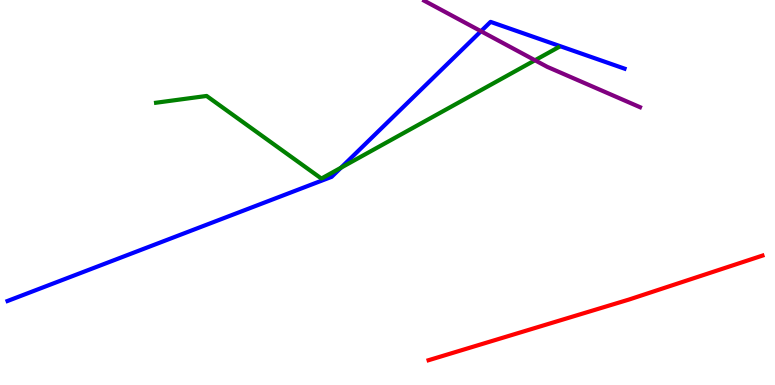[{'lines': ['blue', 'red'], 'intersections': []}, {'lines': ['green', 'red'], 'intersections': []}, {'lines': ['purple', 'red'], 'intersections': []}, {'lines': ['blue', 'green'], 'intersections': [{'x': 4.4, 'y': 5.64}]}, {'lines': ['blue', 'purple'], 'intersections': [{'x': 6.21, 'y': 9.19}]}, {'lines': ['green', 'purple'], 'intersections': [{'x': 6.9, 'y': 8.43}]}]